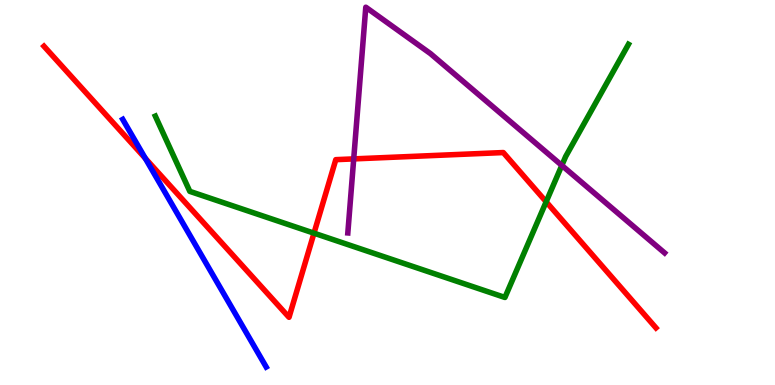[{'lines': ['blue', 'red'], 'intersections': [{'x': 1.87, 'y': 5.89}]}, {'lines': ['green', 'red'], 'intersections': [{'x': 4.05, 'y': 3.94}, {'x': 7.05, 'y': 4.76}]}, {'lines': ['purple', 'red'], 'intersections': [{'x': 4.56, 'y': 5.87}]}, {'lines': ['blue', 'green'], 'intersections': []}, {'lines': ['blue', 'purple'], 'intersections': []}, {'lines': ['green', 'purple'], 'intersections': [{'x': 7.25, 'y': 5.7}]}]